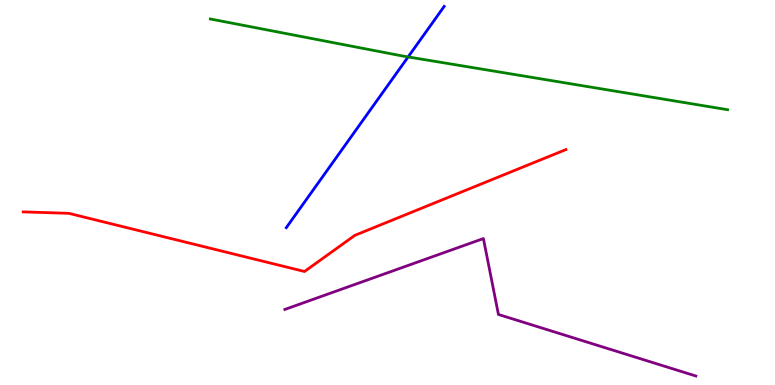[{'lines': ['blue', 'red'], 'intersections': []}, {'lines': ['green', 'red'], 'intersections': []}, {'lines': ['purple', 'red'], 'intersections': []}, {'lines': ['blue', 'green'], 'intersections': [{'x': 5.27, 'y': 8.52}]}, {'lines': ['blue', 'purple'], 'intersections': []}, {'lines': ['green', 'purple'], 'intersections': []}]